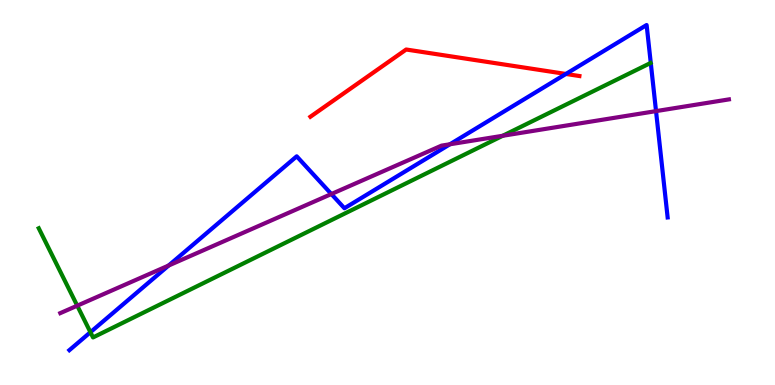[{'lines': ['blue', 'red'], 'intersections': [{'x': 7.3, 'y': 8.08}]}, {'lines': ['green', 'red'], 'intersections': []}, {'lines': ['purple', 'red'], 'intersections': []}, {'lines': ['blue', 'green'], 'intersections': [{'x': 1.17, 'y': 1.37}]}, {'lines': ['blue', 'purple'], 'intersections': [{'x': 2.18, 'y': 3.1}, {'x': 4.28, 'y': 4.96}, {'x': 5.81, 'y': 6.25}, {'x': 8.46, 'y': 7.11}]}, {'lines': ['green', 'purple'], 'intersections': [{'x': 0.997, 'y': 2.06}, {'x': 6.49, 'y': 6.47}]}]